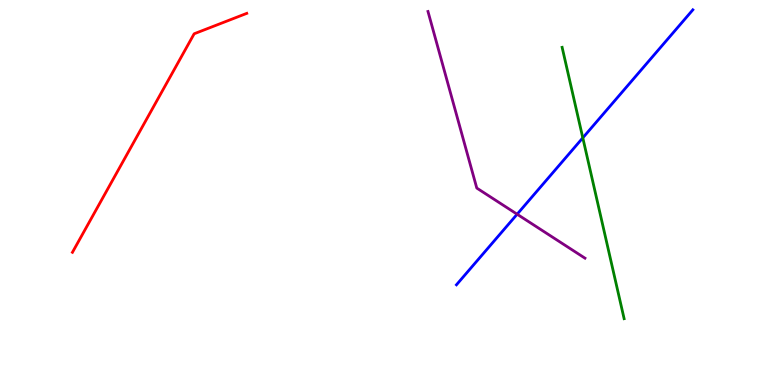[{'lines': ['blue', 'red'], 'intersections': []}, {'lines': ['green', 'red'], 'intersections': []}, {'lines': ['purple', 'red'], 'intersections': []}, {'lines': ['blue', 'green'], 'intersections': [{'x': 7.52, 'y': 6.42}]}, {'lines': ['blue', 'purple'], 'intersections': [{'x': 6.67, 'y': 4.44}]}, {'lines': ['green', 'purple'], 'intersections': []}]